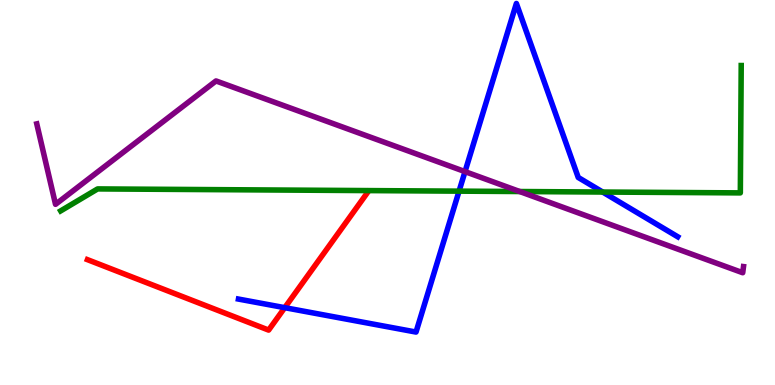[{'lines': ['blue', 'red'], 'intersections': [{'x': 3.67, 'y': 2.01}]}, {'lines': ['green', 'red'], 'intersections': []}, {'lines': ['purple', 'red'], 'intersections': []}, {'lines': ['blue', 'green'], 'intersections': [{'x': 5.92, 'y': 5.04}, {'x': 7.78, 'y': 5.01}]}, {'lines': ['blue', 'purple'], 'intersections': [{'x': 6.0, 'y': 5.54}]}, {'lines': ['green', 'purple'], 'intersections': [{'x': 6.71, 'y': 5.03}]}]